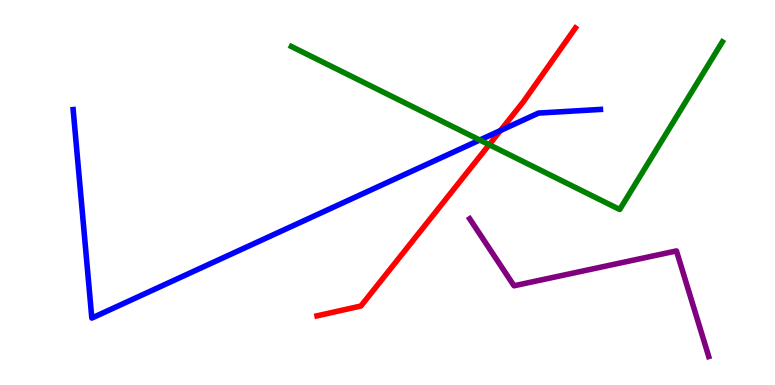[{'lines': ['blue', 'red'], 'intersections': [{'x': 6.46, 'y': 6.61}]}, {'lines': ['green', 'red'], 'intersections': [{'x': 6.31, 'y': 6.24}]}, {'lines': ['purple', 'red'], 'intersections': []}, {'lines': ['blue', 'green'], 'intersections': [{'x': 6.19, 'y': 6.36}]}, {'lines': ['blue', 'purple'], 'intersections': []}, {'lines': ['green', 'purple'], 'intersections': []}]